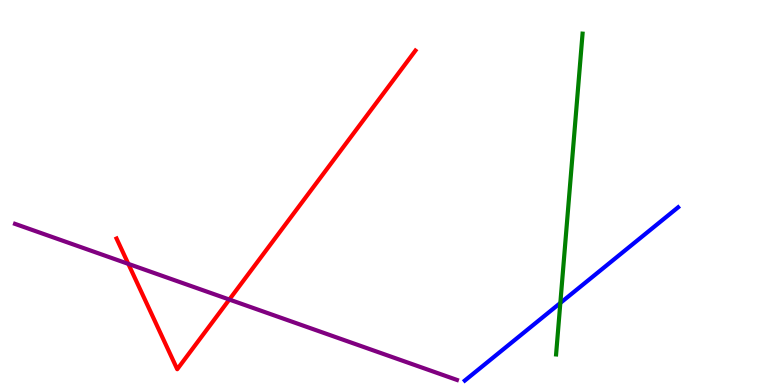[{'lines': ['blue', 'red'], 'intersections': []}, {'lines': ['green', 'red'], 'intersections': []}, {'lines': ['purple', 'red'], 'intersections': [{'x': 1.66, 'y': 3.15}, {'x': 2.96, 'y': 2.22}]}, {'lines': ['blue', 'green'], 'intersections': [{'x': 7.23, 'y': 2.13}]}, {'lines': ['blue', 'purple'], 'intersections': []}, {'lines': ['green', 'purple'], 'intersections': []}]